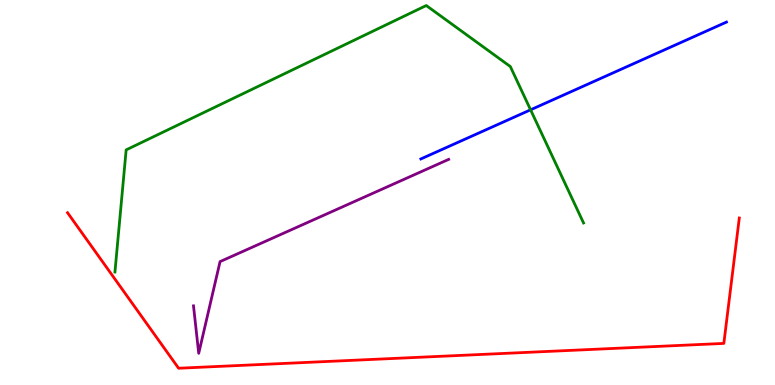[{'lines': ['blue', 'red'], 'intersections': []}, {'lines': ['green', 'red'], 'intersections': []}, {'lines': ['purple', 'red'], 'intersections': []}, {'lines': ['blue', 'green'], 'intersections': [{'x': 6.85, 'y': 7.15}]}, {'lines': ['blue', 'purple'], 'intersections': []}, {'lines': ['green', 'purple'], 'intersections': []}]